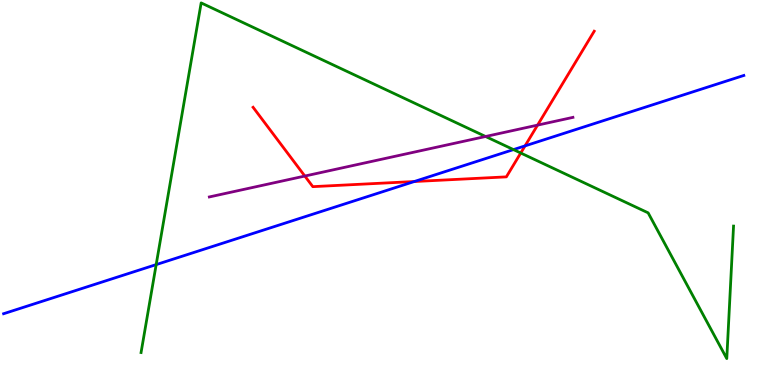[{'lines': ['blue', 'red'], 'intersections': [{'x': 5.35, 'y': 5.29}, {'x': 6.77, 'y': 6.21}]}, {'lines': ['green', 'red'], 'intersections': [{'x': 6.72, 'y': 6.03}]}, {'lines': ['purple', 'red'], 'intersections': [{'x': 3.93, 'y': 5.43}, {'x': 6.94, 'y': 6.75}]}, {'lines': ['blue', 'green'], 'intersections': [{'x': 2.02, 'y': 3.13}, {'x': 6.63, 'y': 6.11}]}, {'lines': ['blue', 'purple'], 'intersections': []}, {'lines': ['green', 'purple'], 'intersections': [{'x': 6.27, 'y': 6.45}]}]